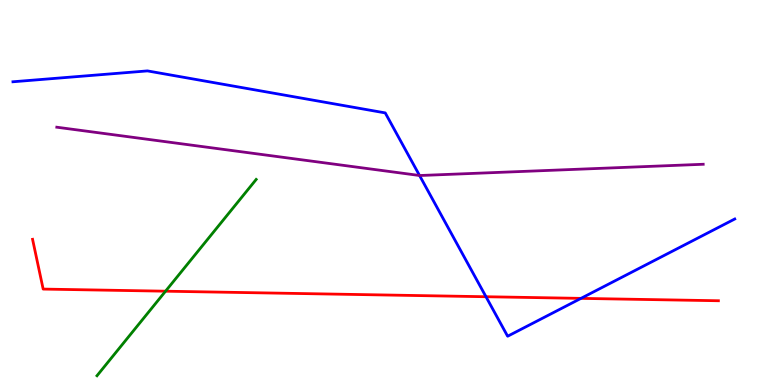[{'lines': ['blue', 'red'], 'intersections': [{'x': 6.27, 'y': 2.29}, {'x': 7.5, 'y': 2.25}]}, {'lines': ['green', 'red'], 'intersections': [{'x': 2.14, 'y': 2.44}]}, {'lines': ['purple', 'red'], 'intersections': []}, {'lines': ['blue', 'green'], 'intersections': []}, {'lines': ['blue', 'purple'], 'intersections': [{'x': 5.41, 'y': 5.44}]}, {'lines': ['green', 'purple'], 'intersections': []}]